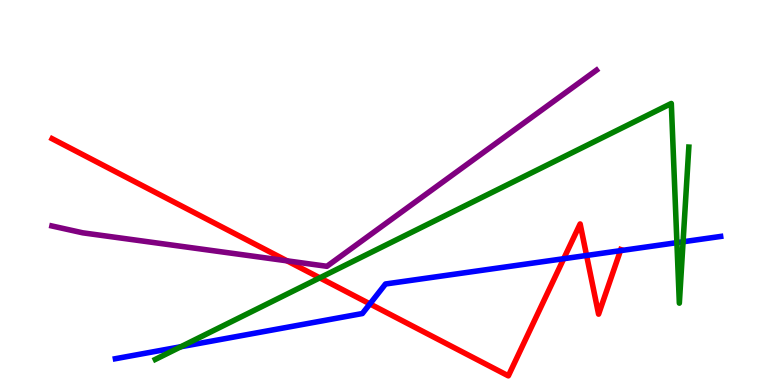[{'lines': ['blue', 'red'], 'intersections': [{'x': 4.77, 'y': 2.11}, {'x': 7.27, 'y': 3.28}, {'x': 7.57, 'y': 3.36}, {'x': 8.01, 'y': 3.49}]}, {'lines': ['green', 'red'], 'intersections': [{'x': 4.13, 'y': 2.78}]}, {'lines': ['purple', 'red'], 'intersections': [{'x': 3.7, 'y': 3.23}]}, {'lines': ['blue', 'green'], 'intersections': [{'x': 2.33, 'y': 0.994}, {'x': 8.73, 'y': 3.7}, {'x': 8.81, 'y': 3.72}]}, {'lines': ['blue', 'purple'], 'intersections': []}, {'lines': ['green', 'purple'], 'intersections': []}]